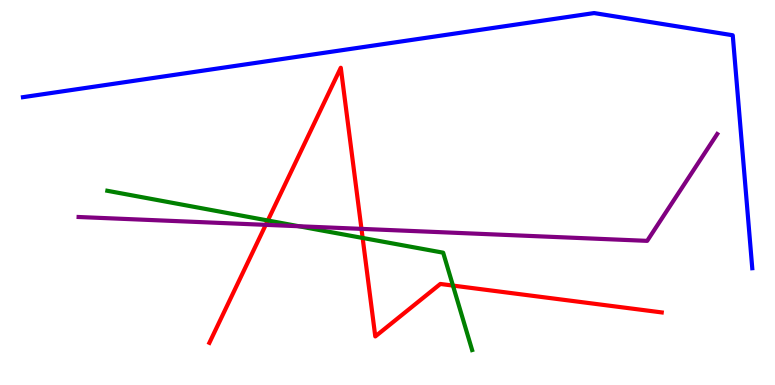[{'lines': ['blue', 'red'], 'intersections': []}, {'lines': ['green', 'red'], 'intersections': [{'x': 3.46, 'y': 4.27}, {'x': 4.68, 'y': 3.82}, {'x': 5.84, 'y': 2.58}]}, {'lines': ['purple', 'red'], 'intersections': [{'x': 3.43, 'y': 4.16}, {'x': 4.66, 'y': 4.06}]}, {'lines': ['blue', 'green'], 'intersections': []}, {'lines': ['blue', 'purple'], 'intersections': []}, {'lines': ['green', 'purple'], 'intersections': [{'x': 3.86, 'y': 4.12}]}]